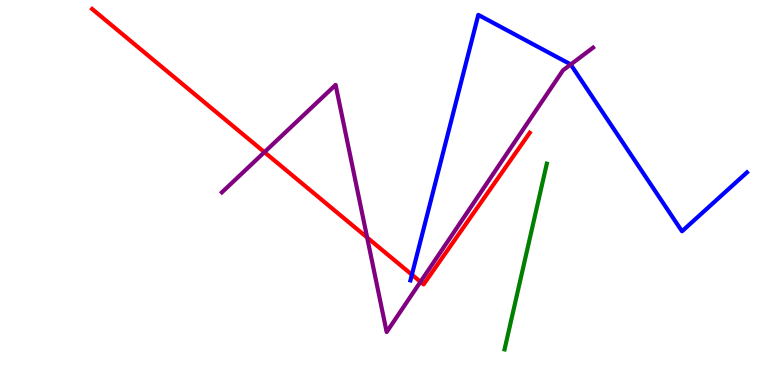[{'lines': ['blue', 'red'], 'intersections': [{'x': 5.31, 'y': 2.87}]}, {'lines': ['green', 'red'], 'intersections': []}, {'lines': ['purple', 'red'], 'intersections': [{'x': 3.41, 'y': 6.05}, {'x': 4.74, 'y': 3.83}, {'x': 5.43, 'y': 2.68}]}, {'lines': ['blue', 'green'], 'intersections': []}, {'lines': ['blue', 'purple'], 'intersections': [{'x': 7.36, 'y': 8.33}]}, {'lines': ['green', 'purple'], 'intersections': []}]